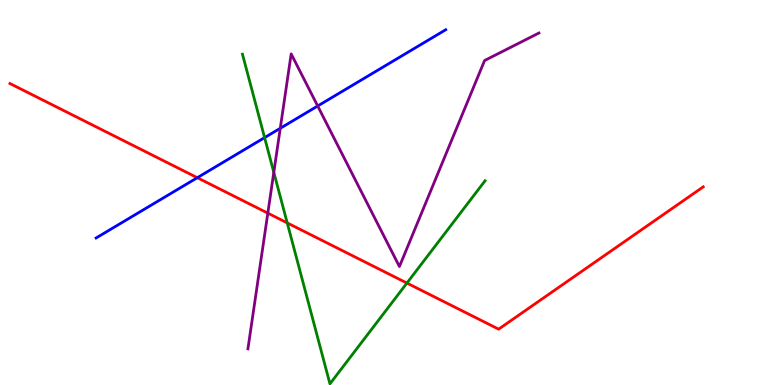[{'lines': ['blue', 'red'], 'intersections': [{'x': 2.55, 'y': 5.38}]}, {'lines': ['green', 'red'], 'intersections': [{'x': 3.71, 'y': 4.21}, {'x': 5.25, 'y': 2.65}]}, {'lines': ['purple', 'red'], 'intersections': [{'x': 3.46, 'y': 4.46}]}, {'lines': ['blue', 'green'], 'intersections': [{'x': 3.41, 'y': 6.43}]}, {'lines': ['blue', 'purple'], 'intersections': [{'x': 3.62, 'y': 6.67}, {'x': 4.1, 'y': 7.25}]}, {'lines': ['green', 'purple'], 'intersections': [{'x': 3.53, 'y': 5.52}]}]